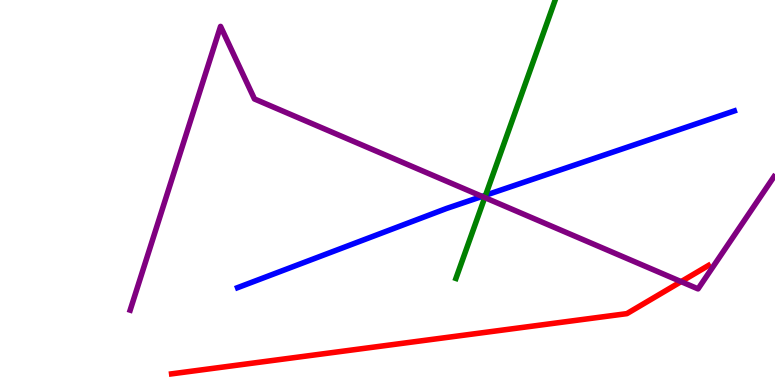[{'lines': ['blue', 'red'], 'intersections': []}, {'lines': ['green', 'red'], 'intersections': []}, {'lines': ['purple', 'red'], 'intersections': [{'x': 8.79, 'y': 2.68}]}, {'lines': ['blue', 'green'], 'intersections': [{'x': 6.27, 'y': 4.93}]}, {'lines': ['blue', 'purple'], 'intersections': [{'x': 6.22, 'y': 4.9}]}, {'lines': ['green', 'purple'], 'intersections': [{'x': 6.25, 'y': 4.87}]}]